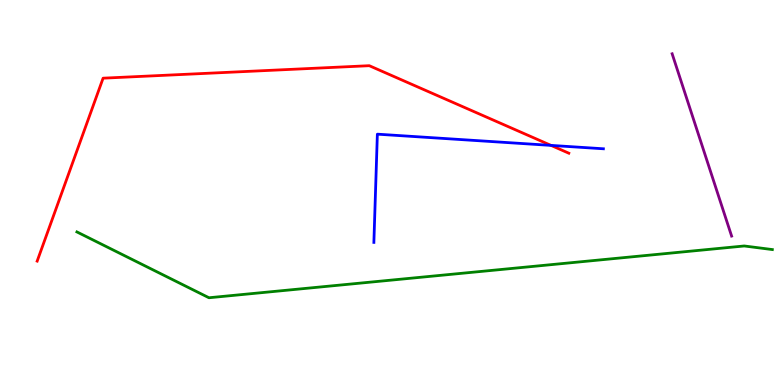[{'lines': ['blue', 'red'], 'intersections': [{'x': 7.11, 'y': 6.22}]}, {'lines': ['green', 'red'], 'intersections': []}, {'lines': ['purple', 'red'], 'intersections': []}, {'lines': ['blue', 'green'], 'intersections': []}, {'lines': ['blue', 'purple'], 'intersections': []}, {'lines': ['green', 'purple'], 'intersections': []}]